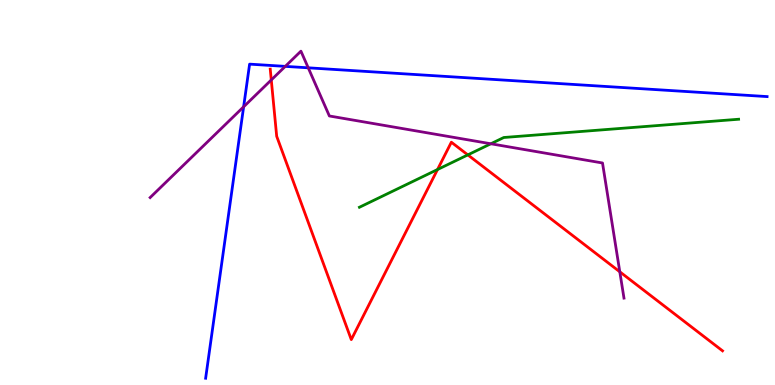[{'lines': ['blue', 'red'], 'intersections': []}, {'lines': ['green', 'red'], 'intersections': [{'x': 5.65, 'y': 5.6}, {'x': 6.04, 'y': 5.98}]}, {'lines': ['purple', 'red'], 'intersections': [{'x': 3.5, 'y': 7.92}, {'x': 8.0, 'y': 2.94}]}, {'lines': ['blue', 'green'], 'intersections': []}, {'lines': ['blue', 'purple'], 'intersections': [{'x': 3.14, 'y': 7.23}, {'x': 3.68, 'y': 8.28}, {'x': 3.98, 'y': 8.24}]}, {'lines': ['green', 'purple'], 'intersections': [{'x': 6.33, 'y': 6.27}]}]